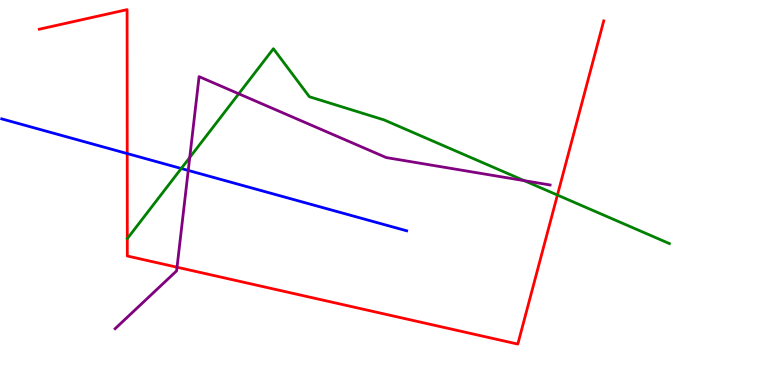[{'lines': ['blue', 'red'], 'intersections': [{'x': 1.64, 'y': 6.01}]}, {'lines': ['green', 'red'], 'intersections': [{'x': 7.19, 'y': 4.93}]}, {'lines': ['purple', 'red'], 'intersections': [{'x': 2.28, 'y': 3.06}]}, {'lines': ['blue', 'green'], 'intersections': [{'x': 2.34, 'y': 5.62}]}, {'lines': ['blue', 'purple'], 'intersections': [{'x': 2.43, 'y': 5.57}]}, {'lines': ['green', 'purple'], 'intersections': [{'x': 2.45, 'y': 5.91}, {'x': 3.08, 'y': 7.56}, {'x': 6.76, 'y': 5.31}]}]